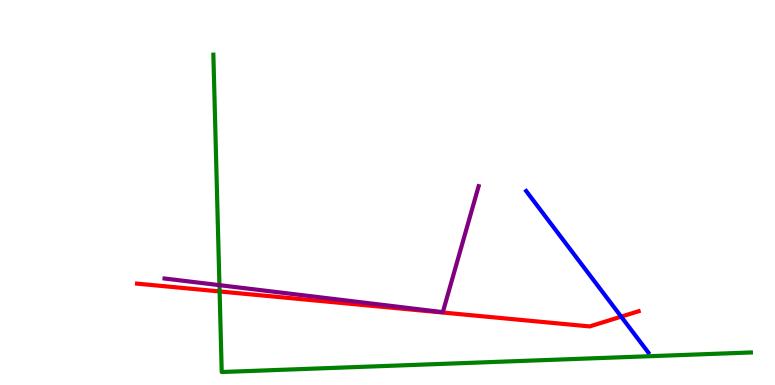[{'lines': ['blue', 'red'], 'intersections': [{'x': 8.02, 'y': 1.78}]}, {'lines': ['green', 'red'], 'intersections': [{'x': 2.83, 'y': 2.43}]}, {'lines': ['purple', 'red'], 'intersections': []}, {'lines': ['blue', 'green'], 'intersections': []}, {'lines': ['blue', 'purple'], 'intersections': []}, {'lines': ['green', 'purple'], 'intersections': [{'x': 2.83, 'y': 2.59}]}]